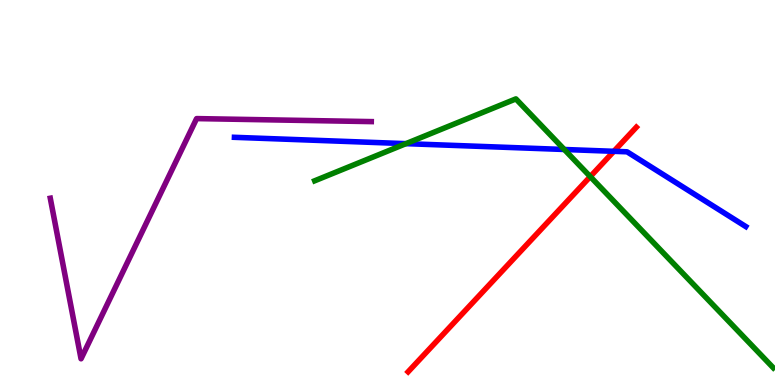[{'lines': ['blue', 'red'], 'intersections': [{'x': 7.92, 'y': 6.07}]}, {'lines': ['green', 'red'], 'intersections': [{'x': 7.62, 'y': 5.41}]}, {'lines': ['purple', 'red'], 'intersections': []}, {'lines': ['blue', 'green'], 'intersections': [{'x': 5.24, 'y': 6.27}, {'x': 7.28, 'y': 6.12}]}, {'lines': ['blue', 'purple'], 'intersections': []}, {'lines': ['green', 'purple'], 'intersections': []}]